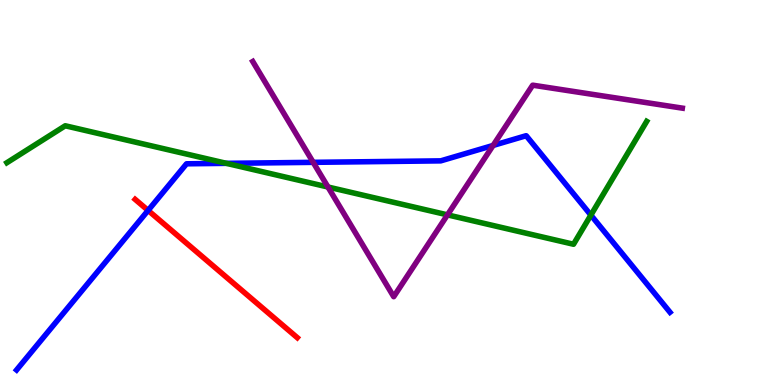[{'lines': ['blue', 'red'], 'intersections': [{'x': 1.91, 'y': 4.53}]}, {'lines': ['green', 'red'], 'intersections': []}, {'lines': ['purple', 'red'], 'intersections': []}, {'lines': ['blue', 'green'], 'intersections': [{'x': 2.92, 'y': 5.76}, {'x': 7.62, 'y': 4.41}]}, {'lines': ['blue', 'purple'], 'intersections': [{'x': 4.04, 'y': 5.78}, {'x': 6.36, 'y': 6.22}]}, {'lines': ['green', 'purple'], 'intersections': [{'x': 4.23, 'y': 5.14}, {'x': 5.77, 'y': 4.42}]}]